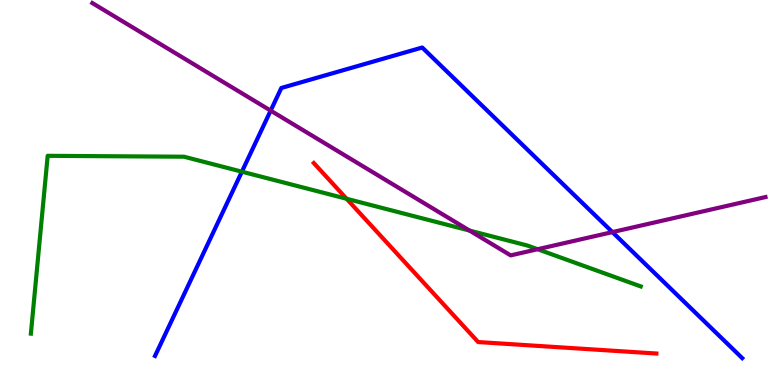[{'lines': ['blue', 'red'], 'intersections': []}, {'lines': ['green', 'red'], 'intersections': [{'x': 4.47, 'y': 4.84}]}, {'lines': ['purple', 'red'], 'intersections': []}, {'lines': ['blue', 'green'], 'intersections': [{'x': 3.12, 'y': 5.54}]}, {'lines': ['blue', 'purple'], 'intersections': [{'x': 3.49, 'y': 7.13}, {'x': 7.9, 'y': 3.97}]}, {'lines': ['green', 'purple'], 'intersections': [{'x': 6.06, 'y': 4.01}, {'x': 6.94, 'y': 3.53}]}]